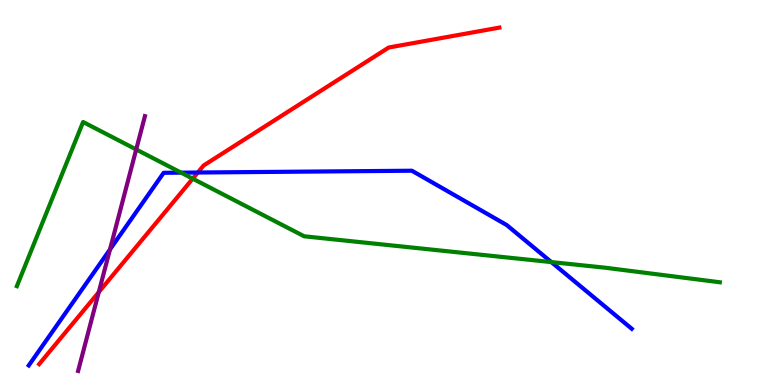[{'lines': ['blue', 'red'], 'intersections': [{'x': 2.55, 'y': 5.52}]}, {'lines': ['green', 'red'], 'intersections': [{'x': 2.49, 'y': 5.36}]}, {'lines': ['purple', 'red'], 'intersections': [{'x': 1.27, 'y': 2.41}]}, {'lines': ['blue', 'green'], 'intersections': [{'x': 2.34, 'y': 5.52}, {'x': 7.11, 'y': 3.19}]}, {'lines': ['blue', 'purple'], 'intersections': [{'x': 1.42, 'y': 3.52}]}, {'lines': ['green', 'purple'], 'intersections': [{'x': 1.76, 'y': 6.12}]}]